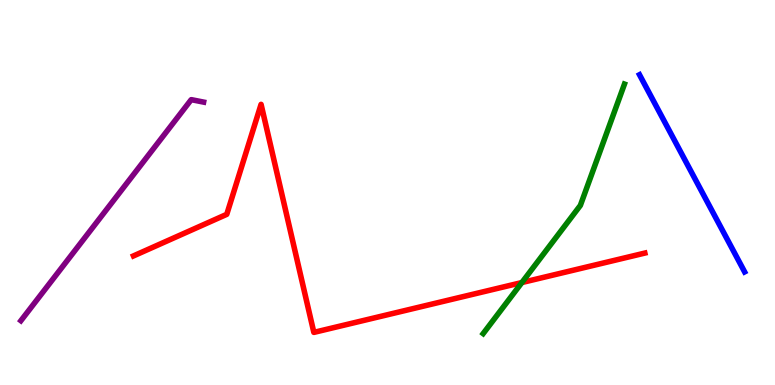[{'lines': ['blue', 'red'], 'intersections': []}, {'lines': ['green', 'red'], 'intersections': [{'x': 6.73, 'y': 2.66}]}, {'lines': ['purple', 'red'], 'intersections': []}, {'lines': ['blue', 'green'], 'intersections': []}, {'lines': ['blue', 'purple'], 'intersections': []}, {'lines': ['green', 'purple'], 'intersections': []}]